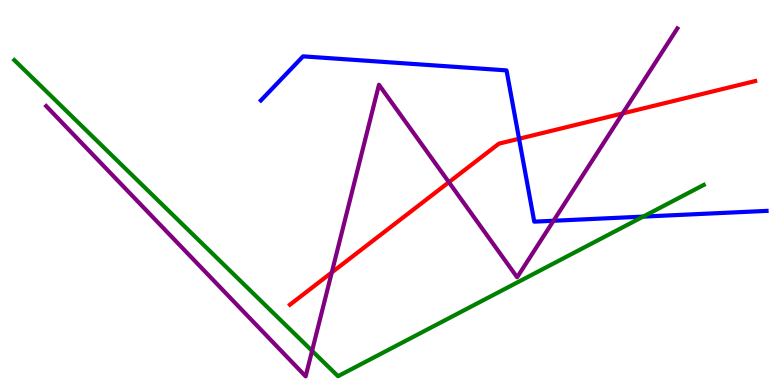[{'lines': ['blue', 'red'], 'intersections': [{'x': 6.7, 'y': 6.4}]}, {'lines': ['green', 'red'], 'intersections': []}, {'lines': ['purple', 'red'], 'intersections': [{'x': 4.28, 'y': 2.92}, {'x': 5.79, 'y': 5.27}, {'x': 8.03, 'y': 7.05}]}, {'lines': ['blue', 'green'], 'intersections': [{'x': 8.3, 'y': 4.37}]}, {'lines': ['blue', 'purple'], 'intersections': [{'x': 7.14, 'y': 4.27}]}, {'lines': ['green', 'purple'], 'intersections': [{'x': 4.03, 'y': 0.887}]}]